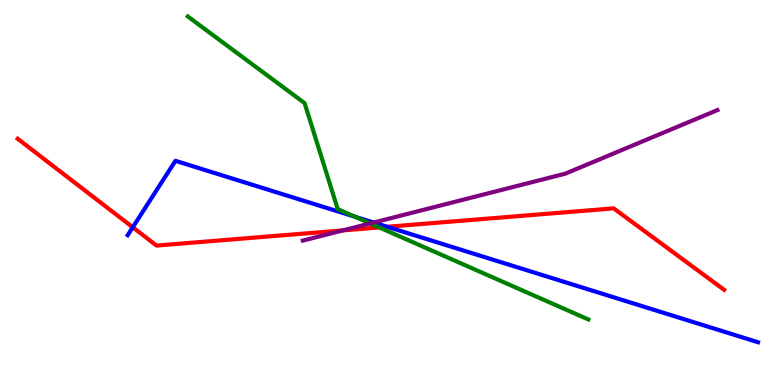[{'lines': ['blue', 'red'], 'intersections': [{'x': 1.71, 'y': 4.1}, {'x': 5.0, 'y': 4.11}]}, {'lines': ['green', 'red'], 'intersections': [{'x': 4.89, 'y': 4.09}]}, {'lines': ['purple', 'red'], 'intersections': [{'x': 4.42, 'y': 4.02}]}, {'lines': ['blue', 'green'], 'intersections': [{'x': 4.58, 'y': 4.37}]}, {'lines': ['blue', 'purple'], 'intersections': [{'x': 4.82, 'y': 4.22}]}, {'lines': ['green', 'purple'], 'intersections': [{'x': 4.78, 'y': 4.2}]}]